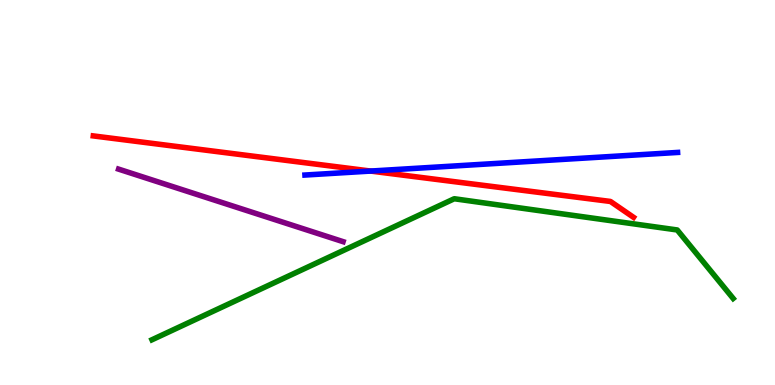[{'lines': ['blue', 'red'], 'intersections': [{'x': 4.78, 'y': 5.56}]}, {'lines': ['green', 'red'], 'intersections': []}, {'lines': ['purple', 'red'], 'intersections': []}, {'lines': ['blue', 'green'], 'intersections': []}, {'lines': ['blue', 'purple'], 'intersections': []}, {'lines': ['green', 'purple'], 'intersections': []}]